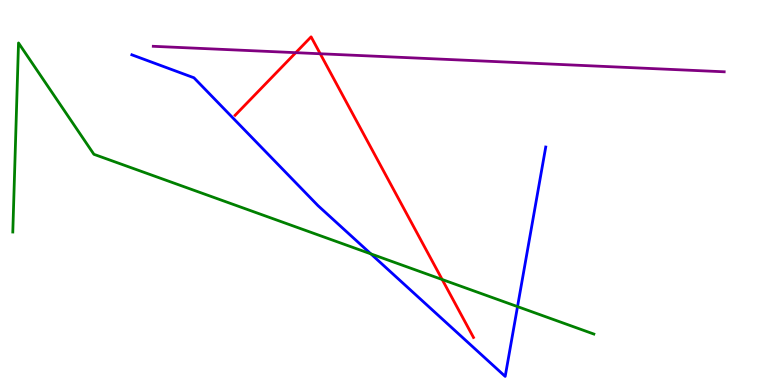[{'lines': ['blue', 'red'], 'intersections': []}, {'lines': ['green', 'red'], 'intersections': [{'x': 5.71, 'y': 2.74}]}, {'lines': ['purple', 'red'], 'intersections': [{'x': 3.82, 'y': 8.63}, {'x': 4.13, 'y': 8.6}]}, {'lines': ['blue', 'green'], 'intersections': [{'x': 4.79, 'y': 3.41}, {'x': 6.68, 'y': 2.04}]}, {'lines': ['blue', 'purple'], 'intersections': []}, {'lines': ['green', 'purple'], 'intersections': []}]